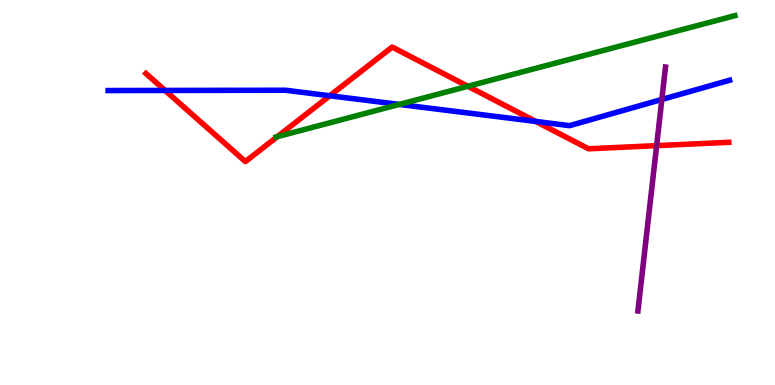[{'lines': ['blue', 'red'], 'intersections': [{'x': 2.13, 'y': 7.65}, {'x': 4.26, 'y': 7.51}, {'x': 6.91, 'y': 6.85}]}, {'lines': ['green', 'red'], 'intersections': [{'x': 3.58, 'y': 6.45}, {'x': 6.04, 'y': 7.76}]}, {'lines': ['purple', 'red'], 'intersections': [{'x': 8.47, 'y': 6.22}]}, {'lines': ['blue', 'green'], 'intersections': [{'x': 5.15, 'y': 7.29}]}, {'lines': ['blue', 'purple'], 'intersections': [{'x': 8.54, 'y': 7.42}]}, {'lines': ['green', 'purple'], 'intersections': []}]